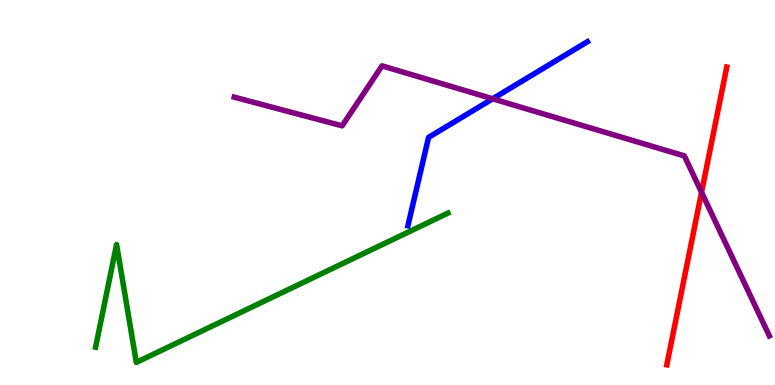[{'lines': ['blue', 'red'], 'intersections': []}, {'lines': ['green', 'red'], 'intersections': []}, {'lines': ['purple', 'red'], 'intersections': [{'x': 9.05, 'y': 5.01}]}, {'lines': ['blue', 'green'], 'intersections': []}, {'lines': ['blue', 'purple'], 'intersections': [{'x': 6.36, 'y': 7.43}]}, {'lines': ['green', 'purple'], 'intersections': []}]